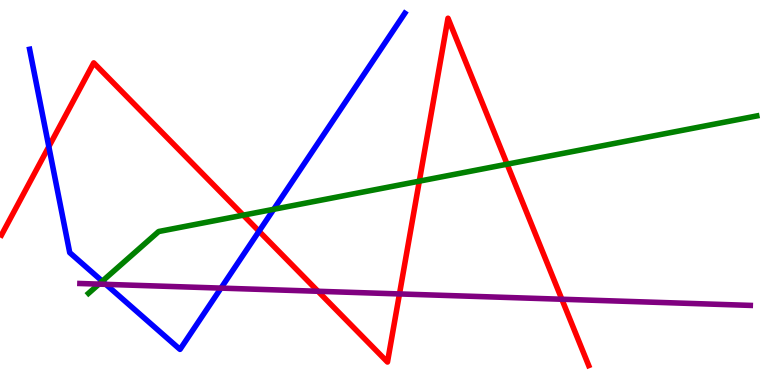[{'lines': ['blue', 'red'], 'intersections': [{'x': 0.63, 'y': 6.19}, {'x': 3.34, 'y': 3.99}]}, {'lines': ['green', 'red'], 'intersections': [{'x': 3.14, 'y': 4.41}, {'x': 5.41, 'y': 5.29}, {'x': 6.54, 'y': 5.74}]}, {'lines': ['purple', 'red'], 'intersections': [{'x': 4.1, 'y': 2.43}, {'x': 5.15, 'y': 2.37}, {'x': 7.25, 'y': 2.23}]}, {'lines': ['blue', 'green'], 'intersections': [{'x': 1.32, 'y': 2.7}, {'x': 3.53, 'y': 4.56}]}, {'lines': ['blue', 'purple'], 'intersections': [{'x': 1.37, 'y': 2.61}, {'x': 2.85, 'y': 2.52}]}, {'lines': ['green', 'purple'], 'intersections': [{'x': 1.28, 'y': 2.62}]}]